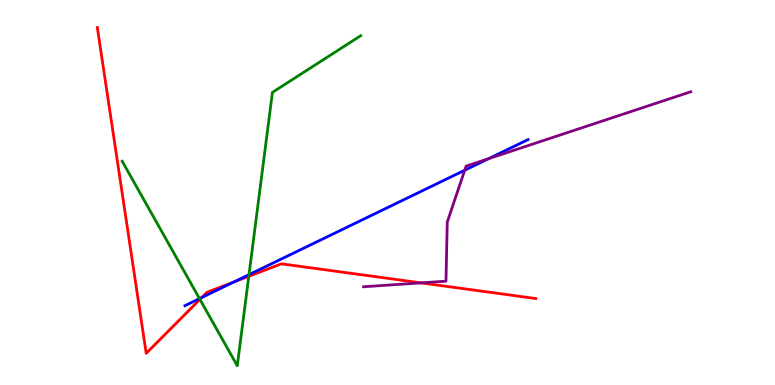[{'lines': ['blue', 'red'], 'intersections': [{'x': 2.6, 'y': 2.27}, {'x': 3.02, 'y': 2.67}]}, {'lines': ['green', 'red'], 'intersections': [{'x': 2.58, 'y': 2.22}, {'x': 3.21, 'y': 2.82}]}, {'lines': ['purple', 'red'], 'intersections': [{'x': 5.43, 'y': 2.65}]}, {'lines': ['blue', 'green'], 'intersections': [{'x': 2.57, 'y': 2.24}, {'x': 3.21, 'y': 2.87}]}, {'lines': ['blue', 'purple'], 'intersections': [{'x': 6.0, 'y': 5.58}, {'x': 6.31, 'y': 5.88}]}, {'lines': ['green', 'purple'], 'intersections': []}]